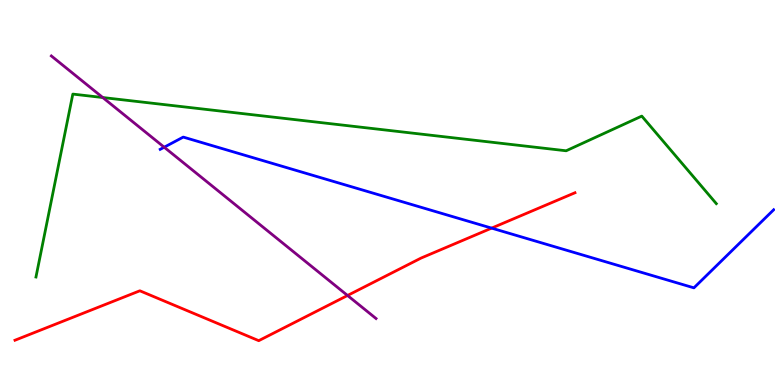[{'lines': ['blue', 'red'], 'intersections': [{'x': 6.34, 'y': 4.07}]}, {'lines': ['green', 'red'], 'intersections': []}, {'lines': ['purple', 'red'], 'intersections': [{'x': 4.48, 'y': 2.33}]}, {'lines': ['blue', 'green'], 'intersections': []}, {'lines': ['blue', 'purple'], 'intersections': [{'x': 2.12, 'y': 6.18}]}, {'lines': ['green', 'purple'], 'intersections': [{'x': 1.33, 'y': 7.47}]}]